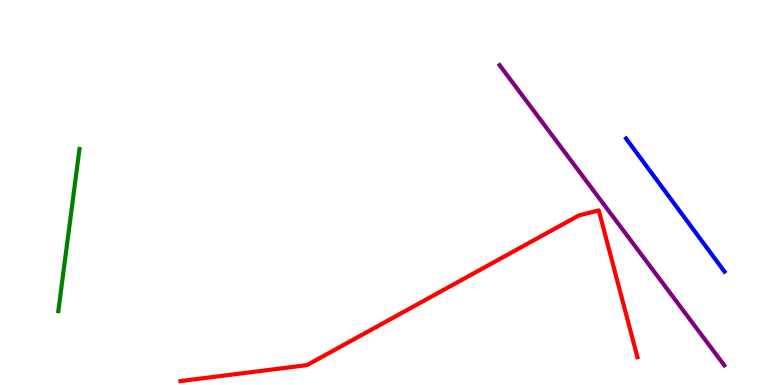[{'lines': ['blue', 'red'], 'intersections': []}, {'lines': ['green', 'red'], 'intersections': []}, {'lines': ['purple', 'red'], 'intersections': []}, {'lines': ['blue', 'green'], 'intersections': []}, {'lines': ['blue', 'purple'], 'intersections': []}, {'lines': ['green', 'purple'], 'intersections': []}]